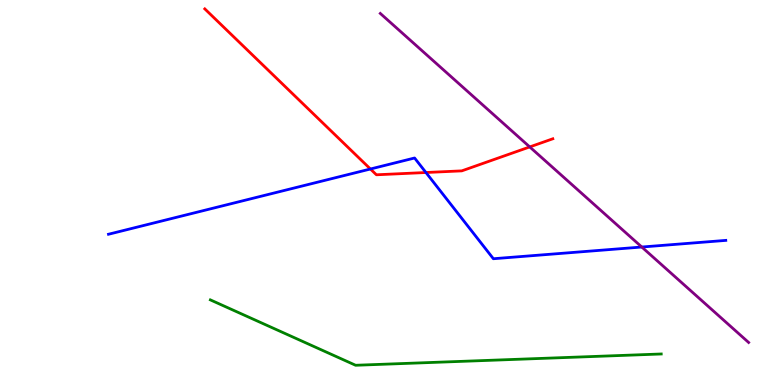[{'lines': ['blue', 'red'], 'intersections': [{'x': 4.78, 'y': 5.61}, {'x': 5.5, 'y': 5.52}]}, {'lines': ['green', 'red'], 'intersections': []}, {'lines': ['purple', 'red'], 'intersections': [{'x': 6.84, 'y': 6.18}]}, {'lines': ['blue', 'green'], 'intersections': []}, {'lines': ['blue', 'purple'], 'intersections': [{'x': 8.28, 'y': 3.58}]}, {'lines': ['green', 'purple'], 'intersections': []}]